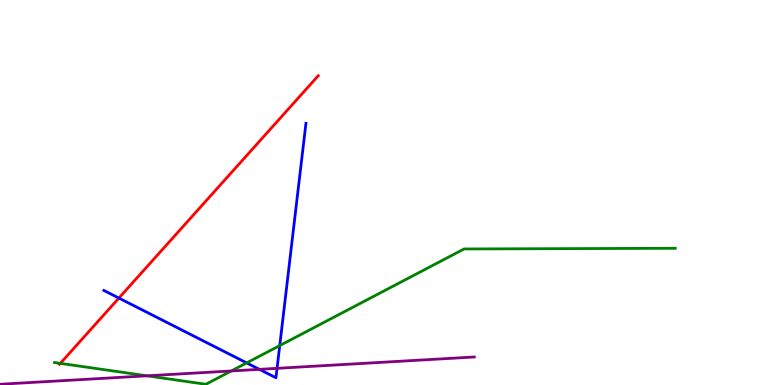[{'lines': ['blue', 'red'], 'intersections': [{'x': 1.53, 'y': 2.26}]}, {'lines': ['green', 'red'], 'intersections': [{'x': 0.779, 'y': 0.562}]}, {'lines': ['purple', 'red'], 'intersections': []}, {'lines': ['blue', 'green'], 'intersections': [{'x': 3.18, 'y': 0.574}, {'x': 3.61, 'y': 1.02}]}, {'lines': ['blue', 'purple'], 'intersections': [{'x': 3.35, 'y': 0.406}, {'x': 3.57, 'y': 0.433}]}, {'lines': ['green', 'purple'], 'intersections': [{'x': 1.9, 'y': 0.239}, {'x': 2.98, 'y': 0.364}]}]